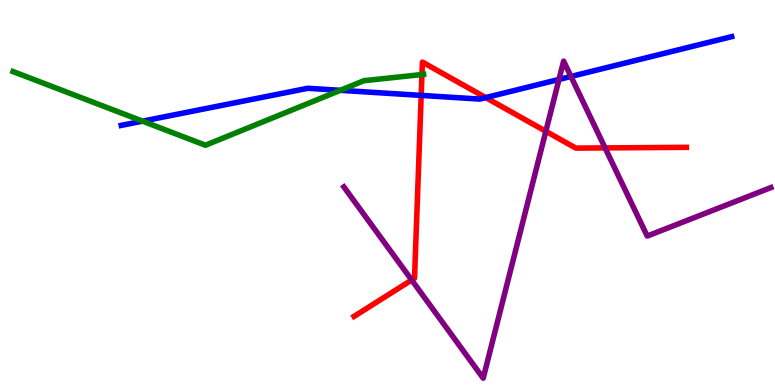[{'lines': ['blue', 'red'], 'intersections': [{'x': 5.43, 'y': 7.52}, {'x': 6.27, 'y': 7.47}]}, {'lines': ['green', 'red'], 'intersections': [{'x': 5.44, 'y': 8.06}]}, {'lines': ['purple', 'red'], 'intersections': [{'x': 5.31, 'y': 2.73}, {'x': 7.04, 'y': 6.59}, {'x': 7.81, 'y': 6.16}]}, {'lines': ['blue', 'green'], 'intersections': [{'x': 1.84, 'y': 6.85}, {'x': 4.39, 'y': 7.65}]}, {'lines': ['blue', 'purple'], 'intersections': [{'x': 7.21, 'y': 7.94}, {'x': 7.37, 'y': 8.01}]}, {'lines': ['green', 'purple'], 'intersections': []}]